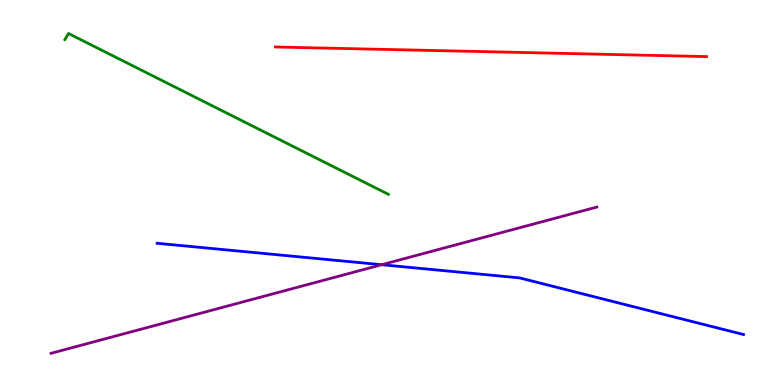[{'lines': ['blue', 'red'], 'intersections': []}, {'lines': ['green', 'red'], 'intersections': []}, {'lines': ['purple', 'red'], 'intersections': []}, {'lines': ['blue', 'green'], 'intersections': []}, {'lines': ['blue', 'purple'], 'intersections': [{'x': 4.92, 'y': 3.12}]}, {'lines': ['green', 'purple'], 'intersections': []}]